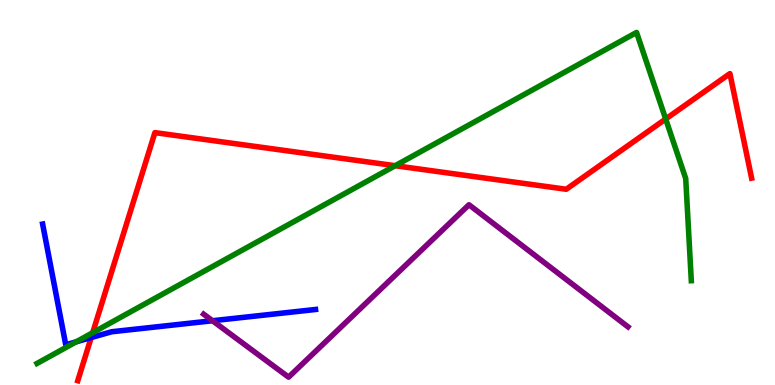[{'lines': ['blue', 'red'], 'intersections': [{'x': 1.18, 'y': 1.23}]}, {'lines': ['green', 'red'], 'intersections': [{'x': 1.2, 'y': 1.36}, {'x': 5.1, 'y': 5.7}, {'x': 8.59, 'y': 6.91}]}, {'lines': ['purple', 'red'], 'intersections': []}, {'lines': ['blue', 'green'], 'intersections': [{'x': 0.983, 'y': 1.12}]}, {'lines': ['blue', 'purple'], 'intersections': [{'x': 2.74, 'y': 1.67}]}, {'lines': ['green', 'purple'], 'intersections': []}]